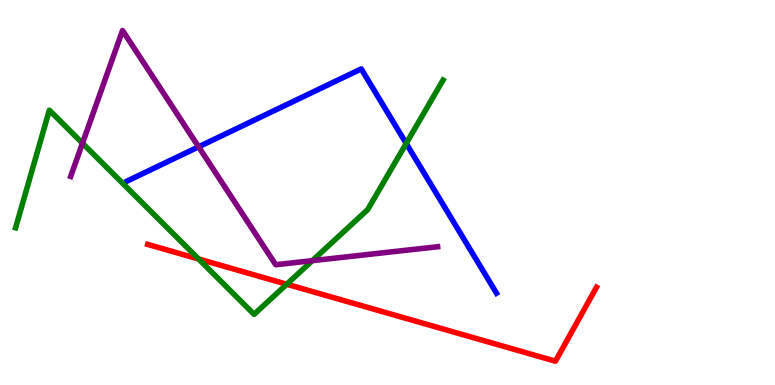[{'lines': ['blue', 'red'], 'intersections': []}, {'lines': ['green', 'red'], 'intersections': [{'x': 2.56, 'y': 3.27}, {'x': 3.7, 'y': 2.62}]}, {'lines': ['purple', 'red'], 'intersections': []}, {'lines': ['blue', 'green'], 'intersections': [{'x': 5.24, 'y': 6.27}]}, {'lines': ['blue', 'purple'], 'intersections': [{'x': 2.56, 'y': 6.19}]}, {'lines': ['green', 'purple'], 'intersections': [{'x': 1.06, 'y': 6.28}, {'x': 4.03, 'y': 3.23}]}]